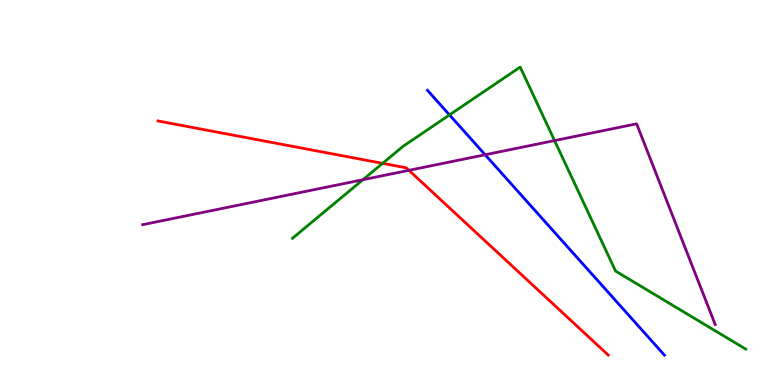[{'lines': ['blue', 'red'], 'intersections': []}, {'lines': ['green', 'red'], 'intersections': [{'x': 4.94, 'y': 5.76}]}, {'lines': ['purple', 'red'], 'intersections': [{'x': 5.28, 'y': 5.58}]}, {'lines': ['blue', 'green'], 'intersections': [{'x': 5.8, 'y': 7.02}]}, {'lines': ['blue', 'purple'], 'intersections': [{'x': 6.26, 'y': 5.98}]}, {'lines': ['green', 'purple'], 'intersections': [{'x': 4.68, 'y': 5.33}, {'x': 7.16, 'y': 6.35}]}]